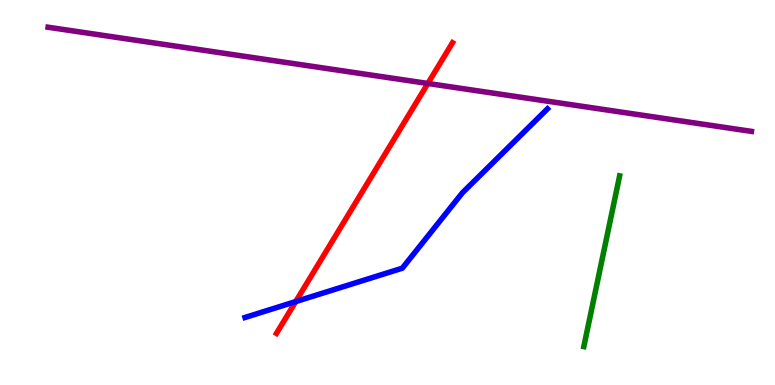[{'lines': ['blue', 'red'], 'intersections': [{'x': 3.82, 'y': 2.17}]}, {'lines': ['green', 'red'], 'intersections': []}, {'lines': ['purple', 'red'], 'intersections': [{'x': 5.52, 'y': 7.83}]}, {'lines': ['blue', 'green'], 'intersections': []}, {'lines': ['blue', 'purple'], 'intersections': []}, {'lines': ['green', 'purple'], 'intersections': []}]